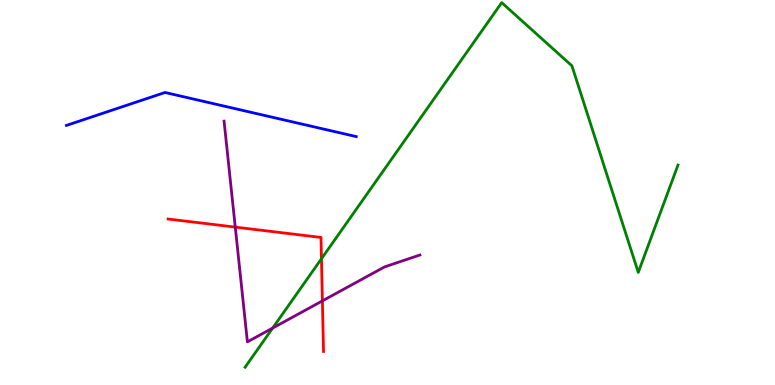[{'lines': ['blue', 'red'], 'intersections': []}, {'lines': ['green', 'red'], 'intersections': [{'x': 4.15, 'y': 3.28}]}, {'lines': ['purple', 'red'], 'intersections': [{'x': 3.04, 'y': 4.1}, {'x': 4.16, 'y': 2.18}]}, {'lines': ['blue', 'green'], 'intersections': []}, {'lines': ['blue', 'purple'], 'intersections': []}, {'lines': ['green', 'purple'], 'intersections': [{'x': 3.52, 'y': 1.48}]}]